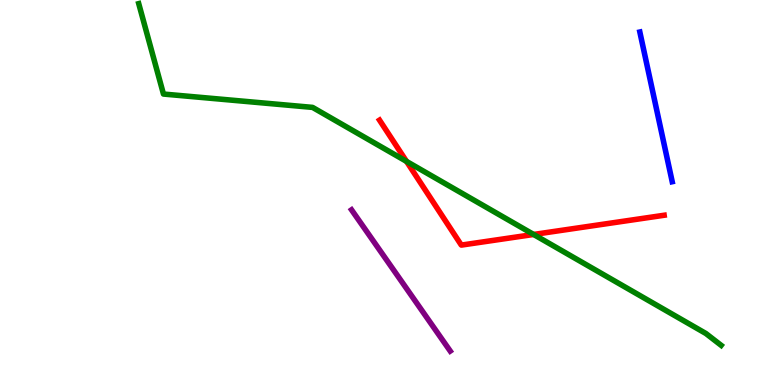[{'lines': ['blue', 'red'], 'intersections': []}, {'lines': ['green', 'red'], 'intersections': [{'x': 5.25, 'y': 5.81}, {'x': 6.89, 'y': 3.91}]}, {'lines': ['purple', 'red'], 'intersections': []}, {'lines': ['blue', 'green'], 'intersections': []}, {'lines': ['blue', 'purple'], 'intersections': []}, {'lines': ['green', 'purple'], 'intersections': []}]